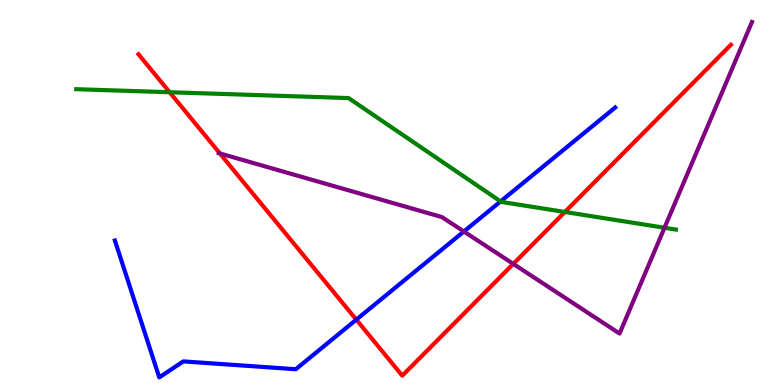[{'lines': ['blue', 'red'], 'intersections': [{'x': 4.6, 'y': 1.7}]}, {'lines': ['green', 'red'], 'intersections': [{'x': 2.19, 'y': 7.6}, {'x': 7.29, 'y': 4.49}]}, {'lines': ['purple', 'red'], 'intersections': [{'x': 2.84, 'y': 6.01}, {'x': 6.62, 'y': 3.15}]}, {'lines': ['blue', 'green'], 'intersections': [{'x': 6.46, 'y': 4.77}]}, {'lines': ['blue', 'purple'], 'intersections': [{'x': 5.99, 'y': 3.99}]}, {'lines': ['green', 'purple'], 'intersections': [{'x': 8.57, 'y': 4.08}]}]